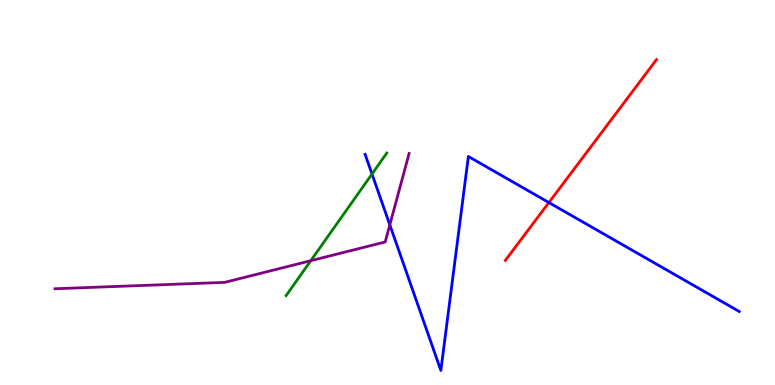[{'lines': ['blue', 'red'], 'intersections': [{'x': 7.08, 'y': 4.74}]}, {'lines': ['green', 'red'], 'intersections': []}, {'lines': ['purple', 'red'], 'intersections': []}, {'lines': ['blue', 'green'], 'intersections': [{'x': 4.8, 'y': 5.48}]}, {'lines': ['blue', 'purple'], 'intersections': [{'x': 5.03, 'y': 4.16}]}, {'lines': ['green', 'purple'], 'intersections': [{'x': 4.01, 'y': 3.23}]}]